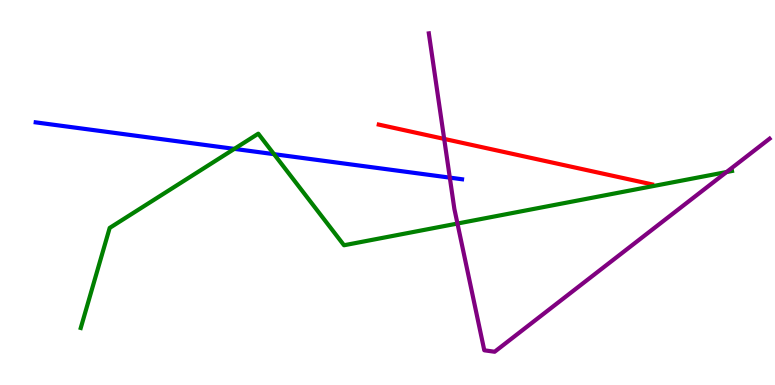[{'lines': ['blue', 'red'], 'intersections': []}, {'lines': ['green', 'red'], 'intersections': []}, {'lines': ['purple', 'red'], 'intersections': [{'x': 5.73, 'y': 6.39}]}, {'lines': ['blue', 'green'], 'intersections': [{'x': 3.02, 'y': 6.13}, {'x': 3.54, 'y': 6.0}]}, {'lines': ['blue', 'purple'], 'intersections': [{'x': 5.8, 'y': 5.39}]}, {'lines': ['green', 'purple'], 'intersections': [{'x': 5.9, 'y': 4.19}, {'x': 9.38, 'y': 5.53}]}]